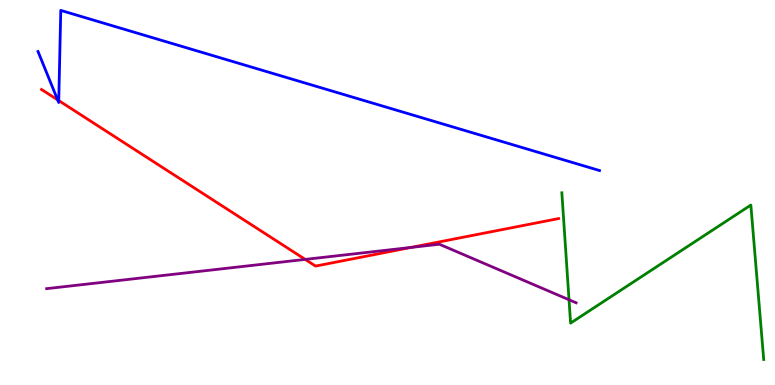[{'lines': ['blue', 'red'], 'intersections': [{'x': 0.744, 'y': 7.41}, {'x': 0.758, 'y': 7.39}]}, {'lines': ['green', 'red'], 'intersections': []}, {'lines': ['purple', 'red'], 'intersections': [{'x': 3.94, 'y': 3.26}, {'x': 5.3, 'y': 3.57}]}, {'lines': ['blue', 'green'], 'intersections': []}, {'lines': ['blue', 'purple'], 'intersections': []}, {'lines': ['green', 'purple'], 'intersections': [{'x': 7.34, 'y': 2.21}]}]